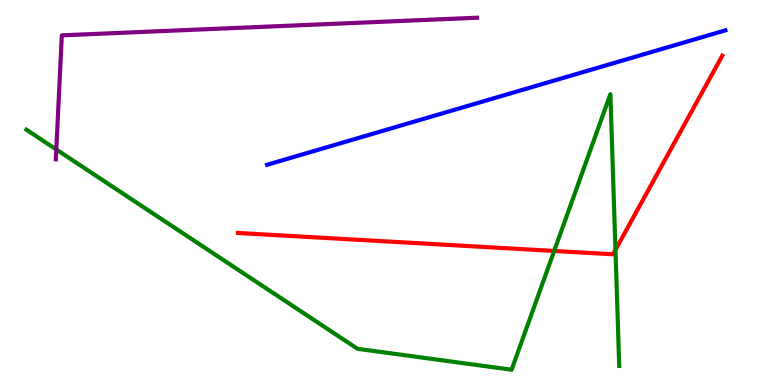[{'lines': ['blue', 'red'], 'intersections': []}, {'lines': ['green', 'red'], 'intersections': [{'x': 7.15, 'y': 3.48}, {'x': 7.94, 'y': 3.51}]}, {'lines': ['purple', 'red'], 'intersections': []}, {'lines': ['blue', 'green'], 'intersections': []}, {'lines': ['blue', 'purple'], 'intersections': []}, {'lines': ['green', 'purple'], 'intersections': [{'x': 0.727, 'y': 6.12}]}]